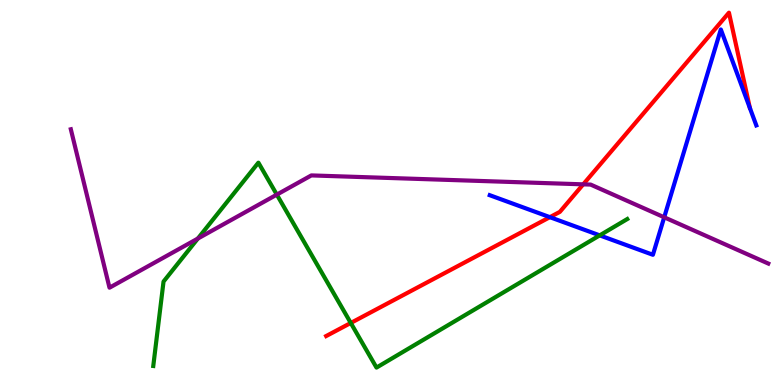[{'lines': ['blue', 'red'], 'intersections': [{'x': 7.1, 'y': 4.36}]}, {'lines': ['green', 'red'], 'intersections': [{'x': 4.53, 'y': 1.61}]}, {'lines': ['purple', 'red'], 'intersections': [{'x': 7.53, 'y': 5.21}]}, {'lines': ['blue', 'green'], 'intersections': [{'x': 7.74, 'y': 3.89}]}, {'lines': ['blue', 'purple'], 'intersections': [{'x': 8.57, 'y': 4.36}]}, {'lines': ['green', 'purple'], 'intersections': [{'x': 2.55, 'y': 3.8}, {'x': 3.57, 'y': 4.94}]}]